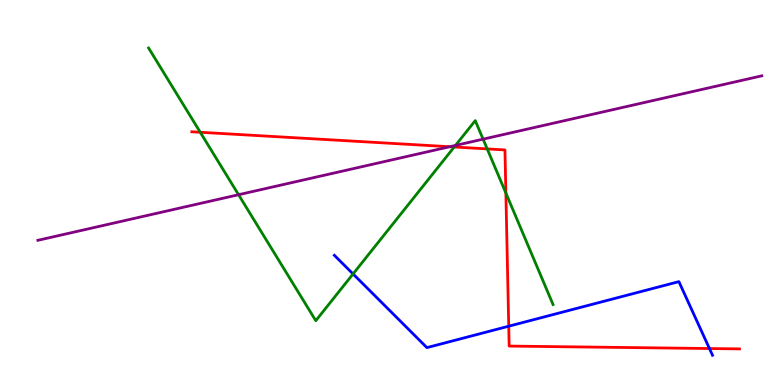[{'lines': ['blue', 'red'], 'intersections': [{'x': 6.56, 'y': 1.53}, {'x': 9.15, 'y': 0.947}]}, {'lines': ['green', 'red'], 'intersections': [{'x': 2.58, 'y': 6.56}, {'x': 5.86, 'y': 6.18}, {'x': 6.29, 'y': 6.13}, {'x': 6.53, 'y': 4.99}]}, {'lines': ['purple', 'red'], 'intersections': [{'x': 5.8, 'y': 6.19}]}, {'lines': ['blue', 'green'], 'intersections': [{'x': 4.56, 'y': 2.88}]}, {'lines': ['blue', 'purple'], 'intersections': []}, {'lines': ['green', 'purple'], 'intersections': [{'x': 3.08, 'y': 4.94}, {'x': 5.88, 'y': 6.22}, {'x': 6.23, 'y': 6.39}]}]